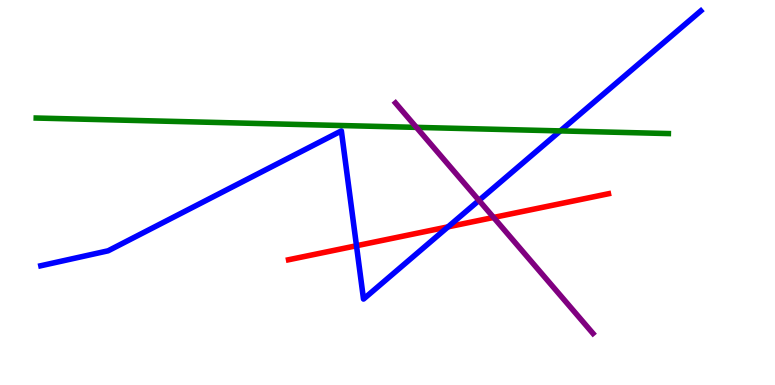[{'lines': ['blue', 'red'], 'intersections': [{'x': 4.6, 'y': 3.62}, {'x': 5.78, 'y': 4.11}]}, {'lines': ['green', 'red'], 'intersections': []}, {'lines': ['purple', 'red'], 'intersections': [{'x': 6.37, 'y': 4.35}]}, {'lines': ['blue', 'green'], 'intersections': [{'x': 7.23, 'y': 6.6}]}, {'lines': ['blue', 'purple'], 'intersections': [{'x': 6.18, 'y': 4.79}]}, {'lines': ['green', 'purple'], 'intersections': [{'x': 5.37, 'y': 6.69}]}]